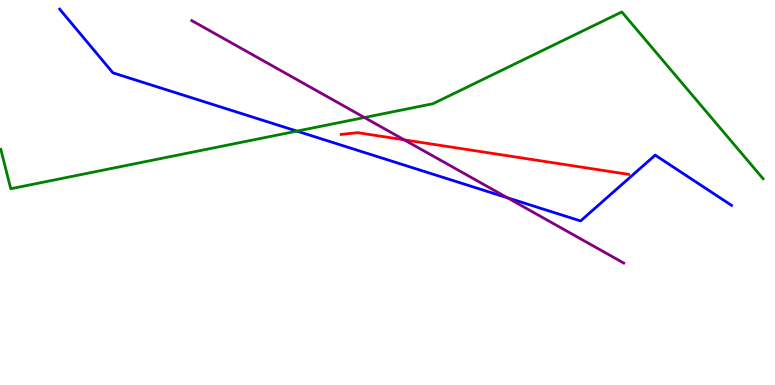[{'lines': ['blue', 'red'], 'intersections': []}, {'lines': ['green', 'red'], 'intersections': []}, {'lines': ['purple', 'red'], 'intersections': [{'x': 5.22, 'y': 6.37}]}, {'lines': ['blue', 'green'], 'intersections': [{'x': 3.83, 'y': 6.59}]}, {'lines': ['blue', 'purple'], 'intersections': [{'x': 6.55, 'y': 4.86}]}, {'lines': ['green', 'purple'], 'intersections': [{'x': 4.7, 'y': 6.95}]}]